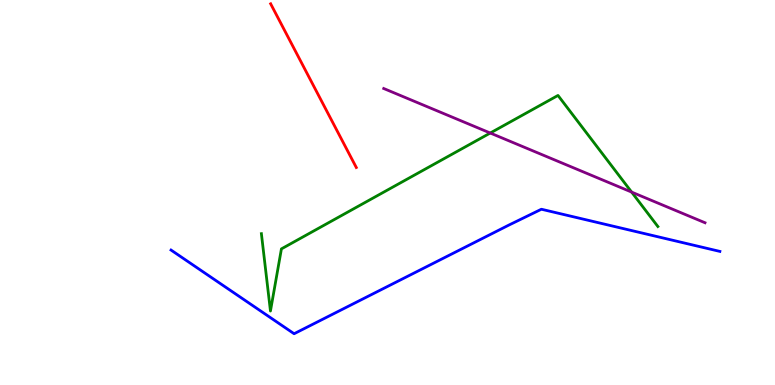[{'lines': ['blue', 'red'], 'intersections': []}, {'lines': ['green', 'red'], 'intersections': []}, {'lines': ['purple', 'red'], 'intersections': []}, {'lines': ['blue', 'green'], 'intersections': []}, {'lines': ['blue', 'purple'], 'intersections': []}, {'lines': ['green', 'purple'], 'intersections': [{'x': 6.33, 'y': 6.54}, {'x': 8.15, 'y': 5.01}]}]